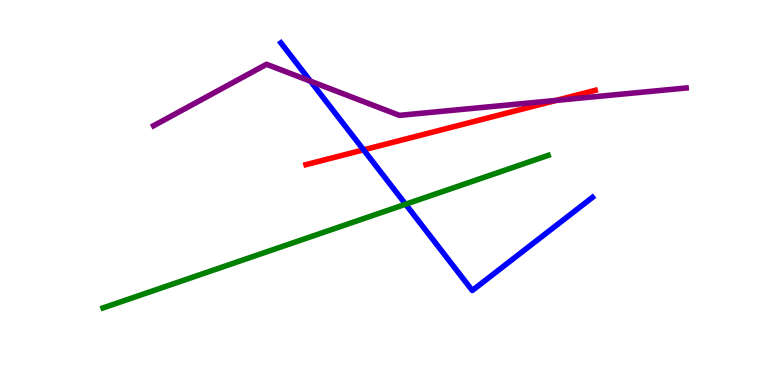[{'lines': ['blue', 'red'], 'intersections': [{'x': 4.69, 'y': 6.11}]}, {'lines': ['green', 'red'], 'intersections': []}, {'lines': ['purple', 'red'], 'intersections': [{'x': 7.17, 'y': 7.39}]}, {'lines': ['blue', 'green'], 'intersections': [{'x': 5.23, 'y': 4.7}]}, {'lines': ['blue', 'purple'], 'intersections': [{'x': 4.01, 'y': 7.89}]}, {'lines': ['green', 'purple'], 'intersections': []}]